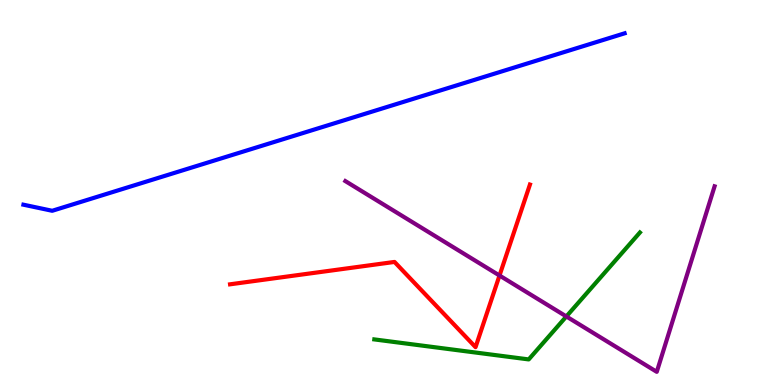[{'lines': ['blue', 'red'], 'intersections': []}, {'lines': ['green', 'red'], 'intersections': []}, {'lines': ['purple', 'red'], 'intersections': [{'x': 6.45, 'y': 2.84}]}, {'lines': ['blue', 'green'], 'intersections': []}, {'lines': ['blue', 'purple'], 'intersections': []}, {'lines': ['green', 'purple'], 'intersections': [{'x': 7.31, 'y': 1.78}]}]